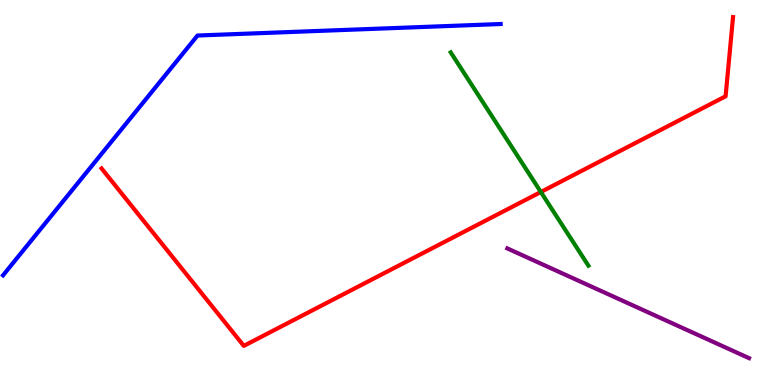[{'lines': ['blue', 'red'], 'intersections': []}, {'lines': ['green', 'red'], 'intersections': [{'x': 6.98, 'y': 5.01}]}, {'lines': ['purple', 'red'], 'intersections': []}, {'lines': ['blue', 'green'], 'intersections': []}, {'lines': ['blue', 'purple'], 'intersections': []}, {'lines': ['green', 'purple'], 'intersections': []}]